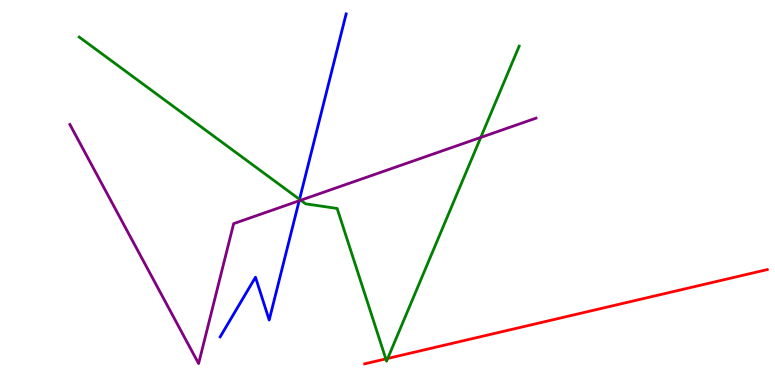[{'lines': ['blue', 'red'], 'intersections': []}, {'lines': ['green', 'red'], 'intersections': [{'x': 4.98, 'y': 0.678}, {'x': 5.0, 'y': 0.69}]}, {'lines': ['purple', 'red'], 'intersections': []}, {'lines': ['blue', 'green'], 'intersections': [{'x': 3.86, 'y': 4.82}]}, {'lines': ['blue', 'purple'], 'intersections': [{'x': 3.86, 'y': 4.79}]}, {'lines': ['green', 'purple'], 'intersections': [{'x': 3.88, 'y': 4.8}, {'x': 6.2, 'y': 6.43}]}]